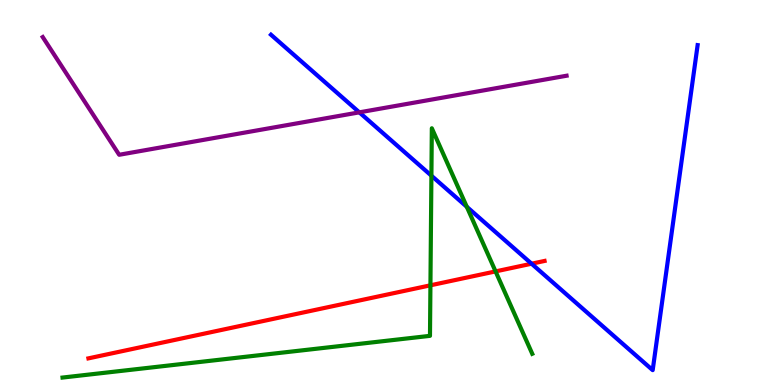[{'lines': ['blue', 'red'], 'intersections': [{'x': 6.86, 'y': 3.15}]}, {'lines': ['green', 'red'], 'intersections': [{'x': 5.55, 'y': 2.59}, {'x': 6.39, 'y': 2.95}]}, {'lines': ['purple', 'red'], 'intersections': []}, {'lines': ['blue', 'green'], 'intersections': [{'x': 5.57, 'y': 5.44}, {'x': 6.02, 'y': 4.63}]}, {'lines': ['blue', 'purple'], 'intersections': [{'x': 4.64, 'y': 7.08}]}, {'lines': ['green', 'purple'], 'intersections': []}]